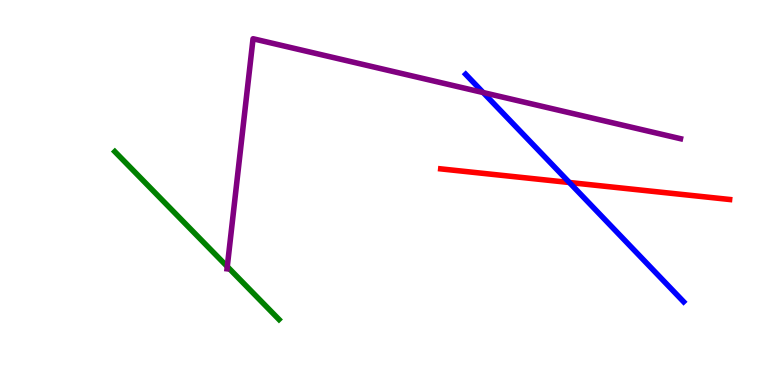[{'lines': ['blue', 'red'], 'intersections': [{'x': 7.35, 'y': 5.26}]}, {'lines': ['green', 'red'], 'intersections': []}, {'lines': ['purple', 'red'], 'intersections': []}, {'lines': ['blue', 'green'], 'intersections': []}, {'lines': ['blue', 'purple'], 'intersections': [{'x': 6.23, 'y': 7.6}]}, {'lines': ['green', 'purple'], 'intersections': [{'x': 2.93, 'y': 3.08}]}]